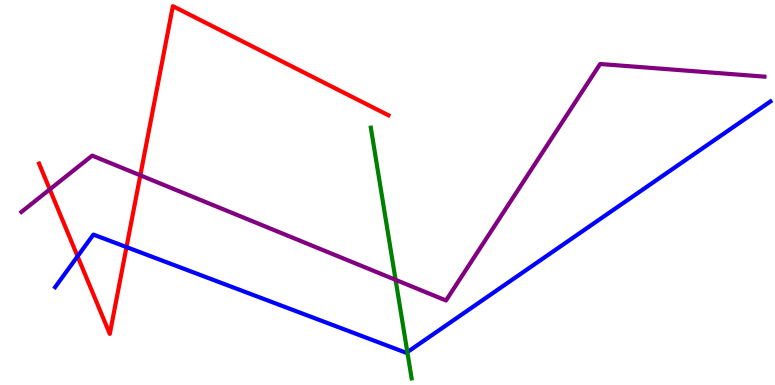[{'lines': ['blue', 'red'], 'intersections': [{'x': 1.0, 'y': 3.34}, {'x': 1.63, 'y': 3.58}]}, {'lines': ['green', 'red'], 'intersections': []}, {'lines': ['purple', 'red'], 'intersections': [{'x': 0.642, 'y': 5.08}, {'x': 1.81, 'y': 5.45}]}, {'lines': ['blue', 'green'], 'intersections': [{'x': 5.26, 'y': 0.854}]}, {'lines': ['blue', 'purple'], 'intersections': []}, {'lines': ['green', 'purple'], 'intersections': [{'x': 5.1, 'y': 2.73}]}]